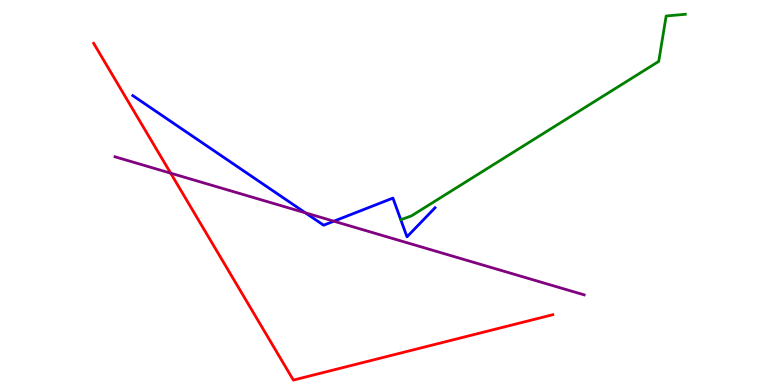[{'lines': ['blue', 'red'], 'intersections': []}, {'lines': ['green', 'red'], 'intersections': []}, {'lines': ['purple', 'red'], 'intersections': [{'x': 2.2, 'y': 5.5}]}, {'lines': ['blue', 'green'], 'intersections': []}, {'lines': ['blue', 'purple'], 'intersections': [{'x': 3.94, 'y': 4.47}, {'x': 4.31, 'y': 4.25}]}, {'lines': ['green', 'purple'], 'intersections': []}]